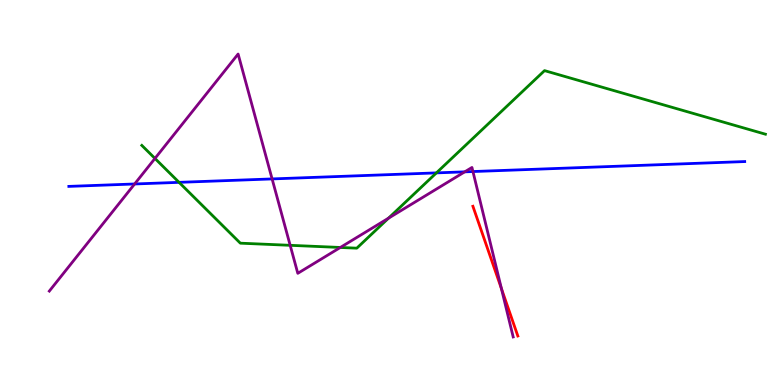[{'lines': ['blue', 'red'], 'intersections': []}, {'lines': ['green', 'red'], 'intersections': []}, {'lines': ['purple', 'red'], 'intersections': [{'x': 6.47, 'y': 2.5}]}, {'lines': ['blue', 'green'], 'intersections': [{'x': 2.31, 'y': 5.26}, {'x': 5.63, 'y': 5.51}]}, {'lines': ['blue', 'purple'], 'intersections': [{'x': 1.74, 'y': 5.22}, {'x': 3.51, 'y': 5.35}, {'x': 6.0, 'y': 5.54}, {'x': 6.1, 'y': 5.54}]}, {'lines': ['green', 'purple'], 'intersections': [{'x': 2.0, 'y': 5.88}, {'x': 3.74, 'y': 3.63}, {'x': 4.39, 'y': 3.57}, {'x': 5.01, 'y': 4.33}]}]